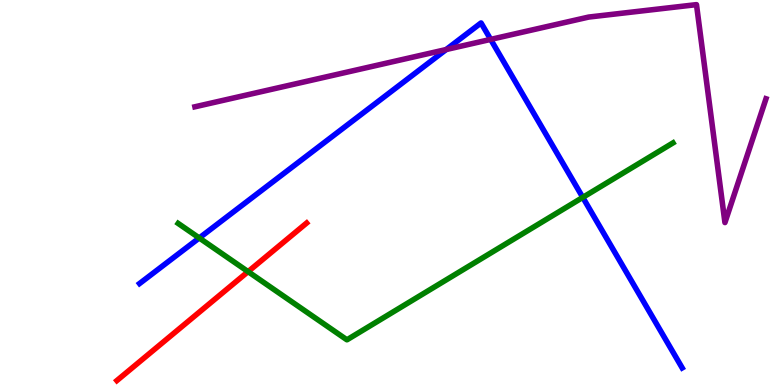[{'lines': ['blue', 'red'], 'intersections': []}, {'lines': ['green', 'red'], 'intersections': [{'x': 3.2, 'y': 2.94}]}, {'lines': ['purple', 'red'], 'intersections': []}, {'lines': ['blue', 'green'], 'intersections': [{'x': 2.57, 'y': 3.82}, {'x': 7.52, 'y': 4.87}]}, {'lines': ['blue', 'purple'], 'intersections': [{'x': 5.76, 'y': 8.71}, {'x': 6.33, 'y': 8.98}]}, {'lines': ['green', 'purple'], 'intersections': []}]